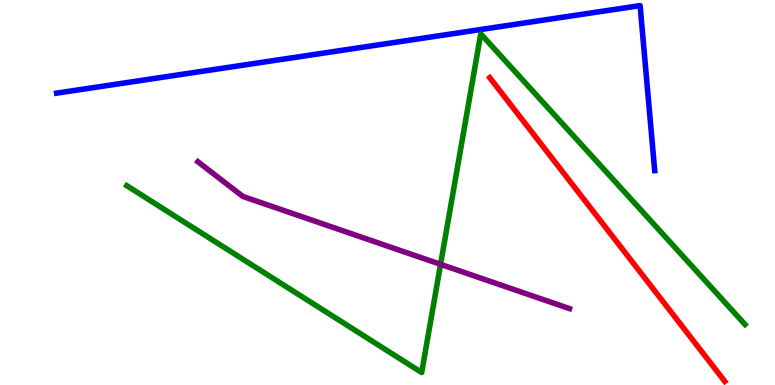[{'lines': ['blue', 'red'], 'intersections': []}, {'lines': ['green', 'red'], 'intersections': []}, {'lines': ['purple', 'red'], 'intersections': []}, {'lines': ['blue', 'green'], 'intersections': []}, {'lines': ['blue', 'purple'], 'intersections': []}, {'lines': ['green', 'purple'], 'intersections': [{'x': 5.68, 'y': 3.13}]}]